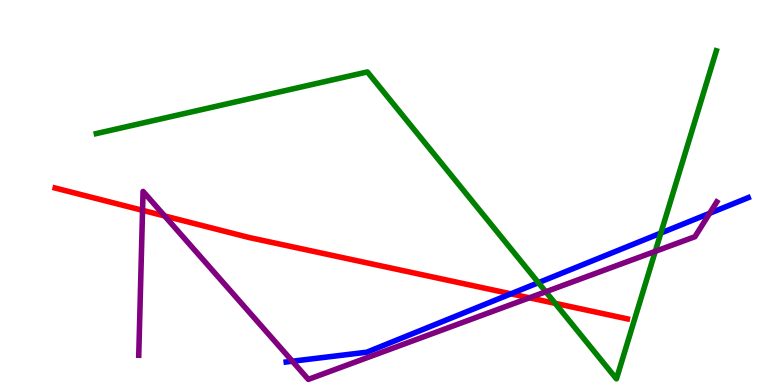[{'lines': ['blue', 'red'], 'intersections': [{'x': 6.59, 'y': 2.37}]}, {'lines': ['green', 'red'], 'intersections': [{'x': 7.16, 'y': 2.12}]}, {'lines': ['purple', 'red'], 'intersections': [{'x': 1.84, 'y': 4.54}, {'x': 2.12, 'y': 4.39}, {'x': 6.83, 'y': 2.26}]}, {'lines': ['blue', 'green'], 'intersections': [{'x': 6.95, 'y': 2.66}, {'x': 8.53, 'y': 3.95}]}, {'lines': ['blue', 'purple'], 'intersections': [{'x': 3.77, 'y': 0.617}, {'x': 9.16, 'y': 4.46}]}, {'lines': ['green', 'purple'], 'intersections': [{'x': 7.04, 'y': 2.42}, {'x': 8.46, 'y': 3.47}]}]